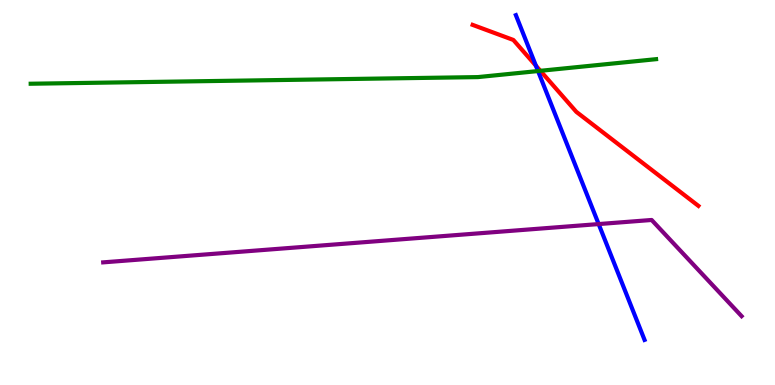[{'lines': ['blue', 'red'], 'intersections': [{'x': 6.91, 'y': 8.29}]}, {'lines': ['green', 'red'], 'intersections': [{'x': 6.97, 'y': 8.16}]}, {'lines': ['purple', 'red'], 'intersections': []}, {'lines': ['blue', 'green'], 'intersections': [{'x': 6.94, 'y': 8.15}]}, {'lines': ['blue', 'purple'], 'intersections': [{'x': 7.72, 'y': 4.18}]}, {'lines': ['green', 'purple'], 'intersections': []}]